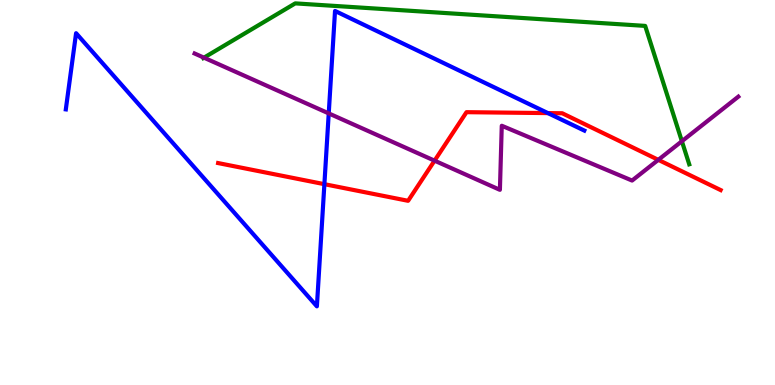[{'lines': ['blue', 'red'], 'intersections': [{'x': 4.19, 'y': 5.22}, {'x': 7.07, 'y': 7.06}]}, {'lines': ['green', 'red'], 'intersections': []}, {'lines': ['purple', 'red'], 'intersections': [{'x': 5.61, 'y': 5.83}, {'x': 8.49, 'y': 5.85}]}, {'lines': ['blue', 'green'], 'intersections': []}, {'lines': ['blue', 'purple'], 'intersections': [{'x': 4.24, 'y': 7.05}]}, {'lines': ['green', 'purple'], 'intersections': [{'x': 2.63, 'y': 8.5}, {'x': 8.8, 'y': 6.33}]}]